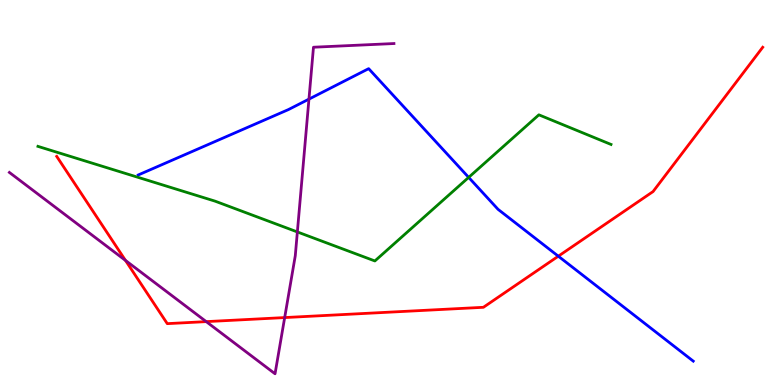[{'lines': ['blue', 'red'], 'intersections': [{'x': 7.2, 'y': 3.35}]}, {'lines': ['green', 'red'], 'intersections': []}, {'lines': ['purple', 'red'], 'intersections': [{'x': 1.62, 'y': 3.24}, {'x': 2.66, 'y': 1.65}, {'x': 3.67, 'y': 1.75}]}, {'lines': ['blue', 'green'], 'intersections': [{'x': 6.05, 'y': 5.39}]}, {'lines': ['blue', 'purple'], 'intersections': [{'x': 3.99, 'y': 7.43}]}, {'lines': ['green', 'purple'], 'intersections': [{'x': 3.84, 'y': 3.98}]}]